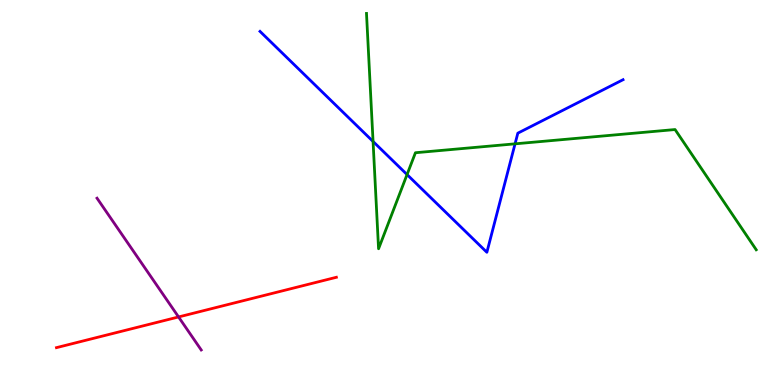[{'lines': ['blue', 'red'], 'intersections': []}, {'lines': ['green', 'red'], 'intersections': []}, {'lines': ['purple', 'red'], 'intersections': [{'x': 2.3, 'y': 1.77}]}, {'lines': ['blue', 'green'], 'intersections': [{'x': 4.81, 'y': 6.33}, {'x': 5.25, 'y': 5.47}, {'x': 6.65, 'y': 6.26}]}, {'lines': ['blue', 'purple'], 'intersections': []}, {'lines': ['green', 'purple'], 'intersections': []}]